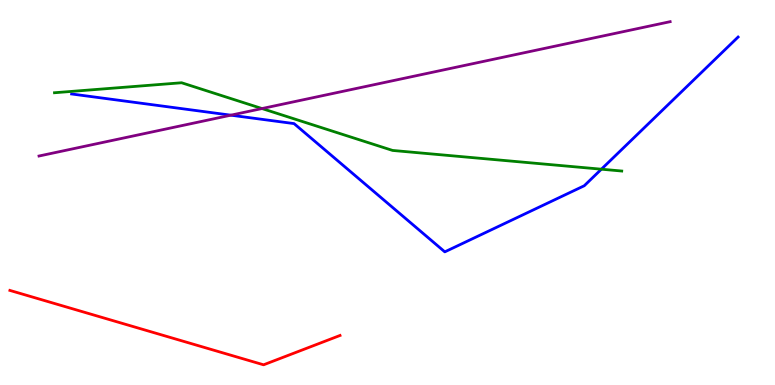[{'lines': ['blue', 'red'], 'intersections': []}, {'lines': ['green', 'red'], 'intersections': []}, {'lines': ['purple', 'red'], 'intersections': []}, {'lines': ['blue', 'green'], 'intersections': [{'x': 7.76, 'y': 5.61}]}, {'lines': ['blue', 'purple'], 'intersections': [{'x': 2.98, 'y': 7.01}]}, {'lines': ['green', 'purple'], 'intersections': [{'x': 3.38, 'y': 7.18}]}]